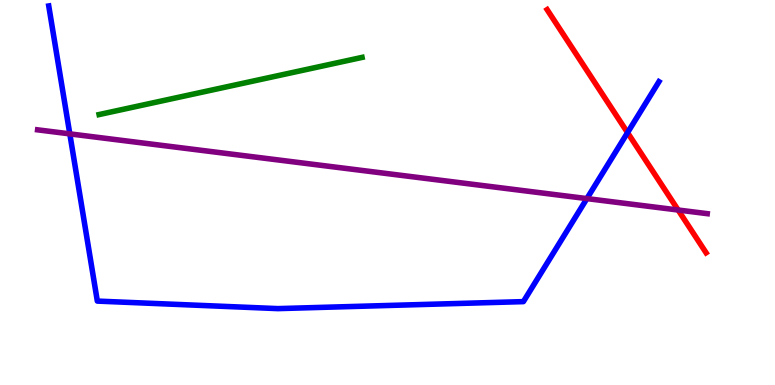[{'lines': ['blue', 'red'], 'intersections': [{'x': 8.1, 'y': 6.55}]}, {'lines': ['green', 'red'], 'intersections': []}, {'lines': ['purple', 'red'], 'intersections': [{'x': 8.75, 'y': 4.54}]}, {'lines': ['blue', 'green'], 'intersections': []}, {'lines': ['blue', 'purple'], 'intersections': [{'x': 0.901, 'y': 6.52}, {'x': 7.57, 'y': 4.84}]}, {'lines': ['green', 'purple'], 'intersections': []}]